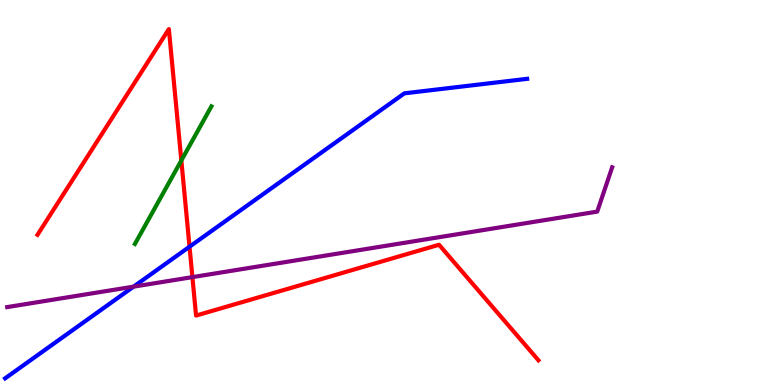[{'lines': ['blue', 'red'], 'intersections': [{'x': 2.45, 'y': 3.59}]}, {'lines': ['green', 'red'], 'intersections': [{'x': 2.34, 'y': 5.83}]}, {'lines': ['purple', 'red'], 'intersections': [{'x': 2.48, 'y': 2.8}]}, {'lines': ['blue', 'green'], 'intersections': []}, {'lines': ['blue', 'purple'], 'intersections': [{'x': 1.72, 'y': 2.55}]}, {'lines': ['green', 'purple'], 'intersections': []}]